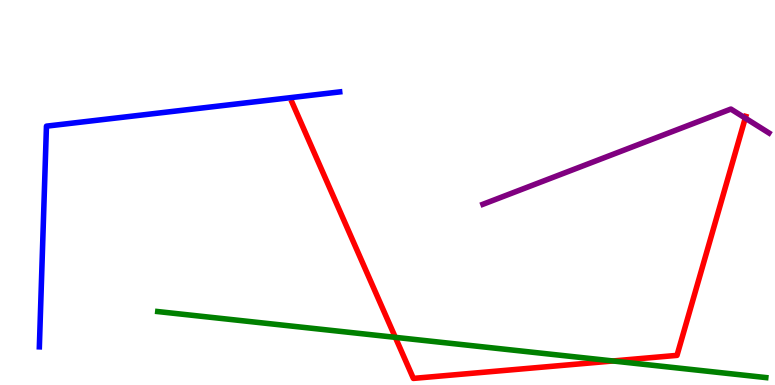[{'lines': ['blue', 'red'], 'intersections': []}, {'lines': ['green', 'red'], 'intersections': [{'x': 5.1, 'y': 1.24}, {'x': 7.91, 'y': 0.624}]}, {'lines': ['purple', 'red'], 'intersections': [{'x': 9.62, 'y': 6.93}]}, {'lines': ['blue', 'green'], 'intersections': []}, {'lines': ['blue', 'purple'], 'intersections': []}, {'lines': ['green', 'purple'], 'intersections': []}]